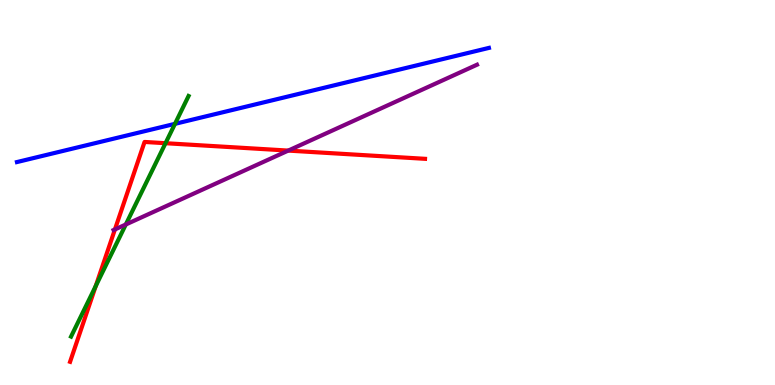[{'lines': ['blue', 'red'], 'intersections': []}, {'lines': ['green', 'red'], 'intersections': [{'x': 1.24, 'y': 2.57}, {'x': 2.14, 'y': 6.28}]}, {'lines': ['purple', 'red'], 'intersections': [{'x': 1.48, 'y': 4.04}, {'x': 3.72, 'y': 6.09}]}, {'lines': ['blue', 'green'], 'intersections': [{'x': 2.26, 'y': 6.78}]}, {'lines': ['blue', 'purple'], 'intersections': []}, {'lines': ['green', 'purple'], 'intersections': [{'x': 1.62, 'y': 4.17}]}]